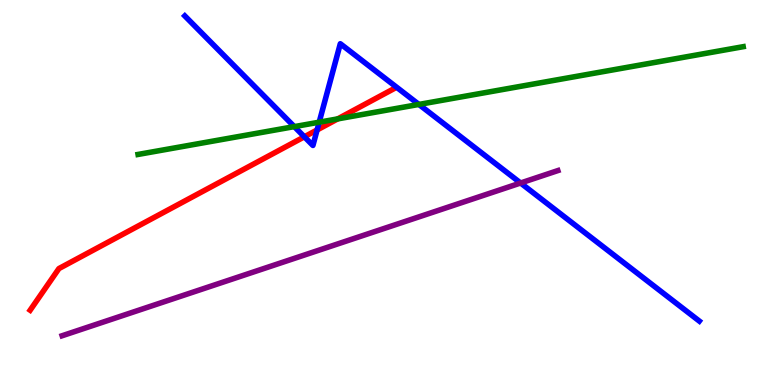[{'lines': ['blue', 'red'], 'intersections': [{'x': 3.93, 'y': 6.45}, {'x': 4.09, 'y': 6.62}]}, {'lines': ['green', 'red'], 'intersections': [{'x': 4.36, 'y': 6.91}]}, {'lines': ['purple', 'red'], 'intersections': []}, {'lines': ['blue', 'green'], 'intersections': [{'x': 3.8, 'y': 6.71}, {'x': 4.12, 'y': 6.83}, {'x': 5.4, 'y': 7.29}]}, {'lines': ['blue', 'purple'], 'intersections': [{'x': 6.72, 'y': 5.25}]}, {'lines': ['green', 'purple'], 'intersections': []}]